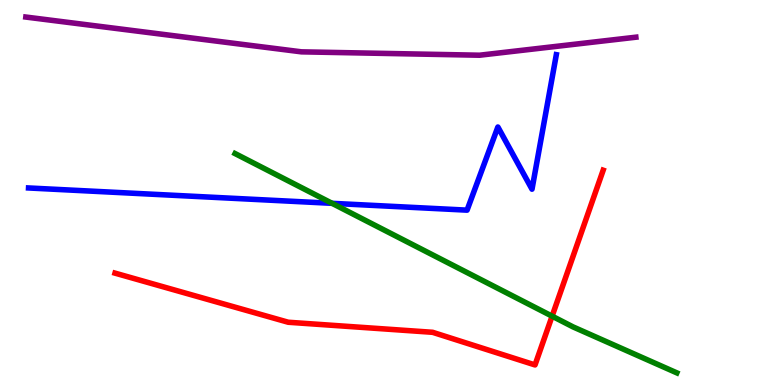[{'lines': ['blue', 'red'], 'intersections': []}, {'lines': ['green', 'red'], 'intersections': [{'x': 7.12, 'y': 1.79}]}, {'lines': ['purple', 'red'], 'intersections': []}, {'lines': ['blue', 'green'], 'intersections': [{'x': 4.28, 'y': 4.72}]}, {'lines': ['blue', 'purple'], 'intersections': []}, {'lines': ['green', 'purple'], 'intersections': []}]